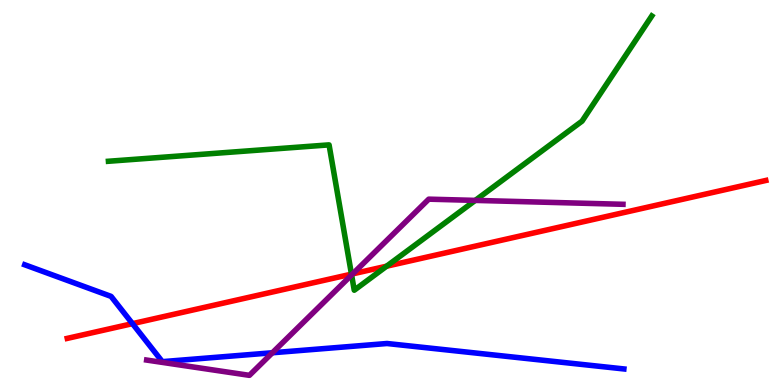[{'lines': ['blue', 'red'], 'intersections': [{'x': 1.71, 'y': 1.59}]}, {'lines': ['green', 'red'], 'intersections': [{'x': 4.54, 'y': 2.88}, {'x': 4.99, 'y': 3.09}]}, {'lines': ['purple', 'red'], 'intersections': [{'x': 4.55, 'y': 2.89}]}, {'lines': ['blue', 'green'], 'intersections': []}, {'lines': ['blue', 'purple'], 'intersections': [{'x': 3.51, 'y': 0.837}]}, {'lines': ['green', 'purple'], 'intersections': [{'x': 4.54, 'y': 2.86}, {'x': 6.13, 'y': 4.79}]}]